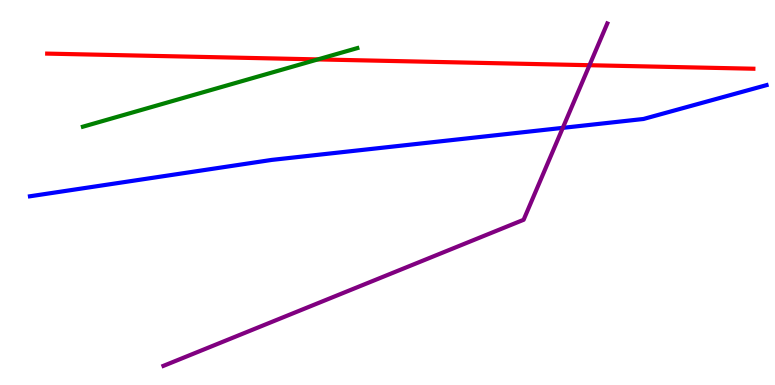[{'lines': ['blue', 'red'], 'intersections': []}, {'lines': ['green', 'red'], 'intersections': [{'x': 4.1, 'y': 8.46}]}, {'lines': ['purple', 'red'], 'intersections': [{'x': 7.61, 'y': 8.31}]}, {'lines': ['blue', 'green'], 'intersections': []}, {'lines': ['blue', 'purple'], 'intersections': [{'x': 7.26, 'y': 6.68}]}, {'lines': ['green', 'purple'], 'intersections': []}]